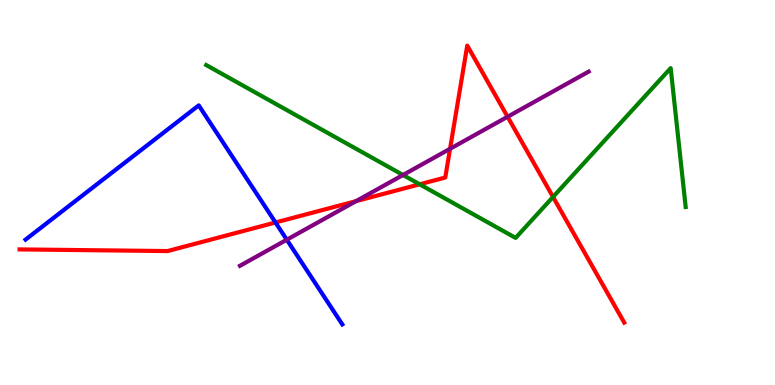[{'lines': ['blue', 'red'], 'intersections': [{'x': 3.55, 'y': 4.22}]}, {'lines': ['green', 'red'], 'intersections': [{'x': 5.41, 'y': 5.21}, {'x': 7.14, 'y': 4.88}]}, {'lines': ['purple', 'red'], 'intersections': [{'x': 4.59, 'y': 4.78}, {'x': 5.81, 'y': 6.14}, {'x': 6.55, 'y': 6.97}]}, {'lines': ['blue', 'green'], 'intersections': []}, {'lines': ['blue', 'purple'], 'intersections': [{'x': 3.7, 'y': 3.77}]}, {'lines': ['green', 'purple'], 'intersections': [{'x': 5.2, 'y': 5.45}]}]